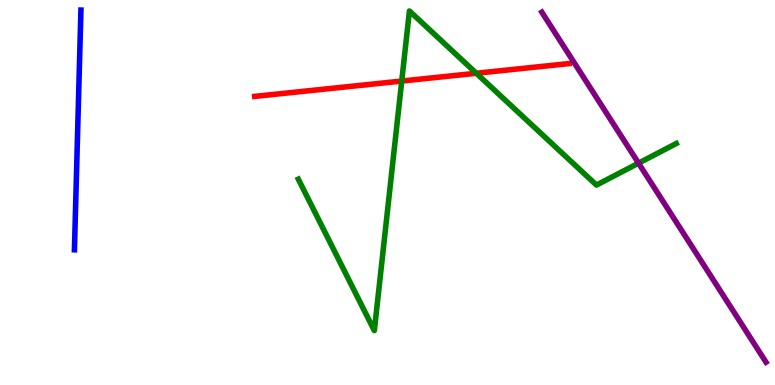[{'lines': ['blue', 'red'], 'intersections': []}, {'lines': ['green', 'red'], 'intersections': [{'x': 5.18, 'y': 7.89}, {'x': 6.15, 'y': 8.1}]}, {'lines': ['purple', 'red'], 'intersections': []}, {'lines': ['blue', 'green'], 'intersections': []}, {'lines': ['blue', 'purple'], 'intersections': []}, {'lines': ['green', 'purple'], 'intersections': [{'x': 8.24, 'y': 5.76}]}]